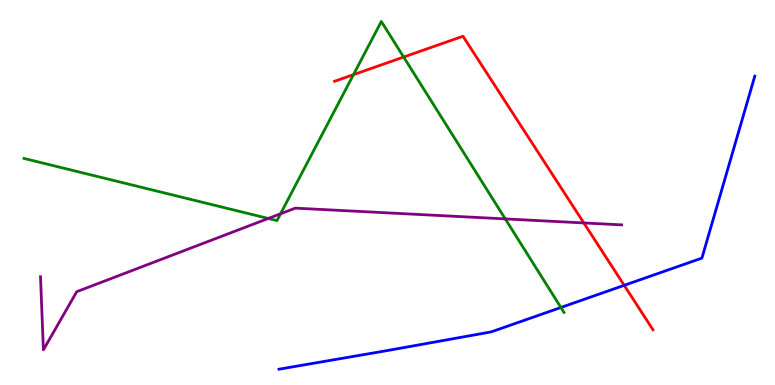[{'lines': ['blue', 'red'], 'intersections': [{'x': 8.05, 'y': 2.59}]}, {'lines': ['green', 'red'], 'intersections': [{'x': 4.56, 'y': 8.06}, {'x': 5.21, 'y': 8.52}]}, {'lines': ['purple', 'red'], 'intersections': [{'x': 7.53, 'y': 4.21}]}, {'lines': ['blue', 'green'], 'intersections': [{'x': 7.24, 'y': 2.01}]}, {'lines': ['blue', 'purple'], 'intersections': []}, {'lines': ['green', 'purple'], 'intersections': [{'x': 3.46, 'y': 4.33}, {'x': 3.62, 'y': 4.45}, {'x': 6.52, 'y': 4.31}]}]